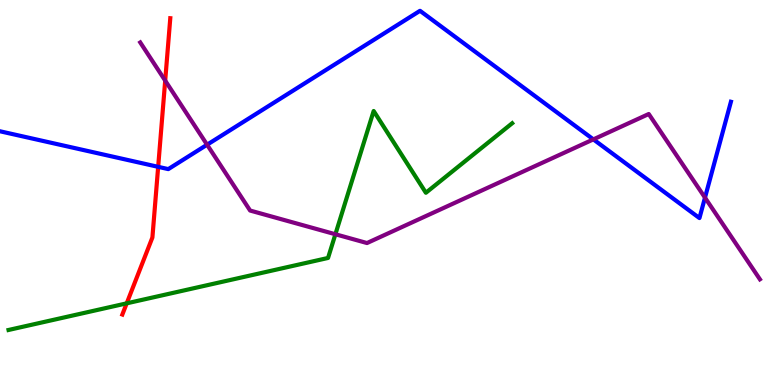[{'lines': ['blue', 'red'], 'intersections': [{'x': 2.04, 'y': 5.67}]}, {'lines': ['green', 'red'], 'intersections': [{'x': 1.63, 'y': 2.12}]}, {'lines': ['purple', 'red'], 'intersections': [{'x': 2.13, 'y': 7.91}]}, {'lines': ['blue', 'green'], 'intersections': []}, {'lines': ['blue', 'purple'], 'intersections': [{'x': 2.67, 'y': 6.24}, {'x': 7.66, 'y': 6.38}, {'x': 9.1, 'y': 4.87}]}, {'lines': ['green', 'purple'], 'intersections': [{'x': 4.33, 'y': 3.92}]}]